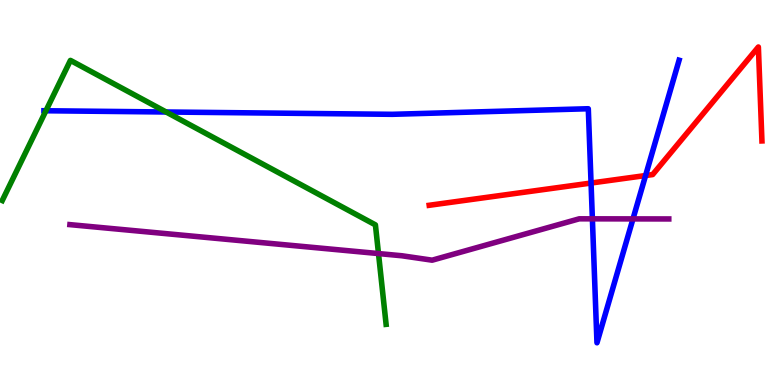[{'lines': ['blue', 'red'], 'intersections': [{'x': 7.63, 'y': 5.25}, {'x': 8.33, 'y': 5.44}]}, {'lines': ['green', 'red'], 'intersections': []}, {'lines': ['purple', 'red'], 'intersections': []}, {'lines': ['blue', 'green'], 'intersections': [{'x': 0.593, 'y': 7.12}, {'x': 2.14, 'y': 7.09}]}, {'lines': ['blue', 'purple'], 'intersections': [{'x': 7.64, 'y': 4.32}, {'x': 8.17, 'y': 4.31}]}, {'lines': ['green', 'purple'], 'intersections': [{'x': 4.88, 'y': 3.41}]}]